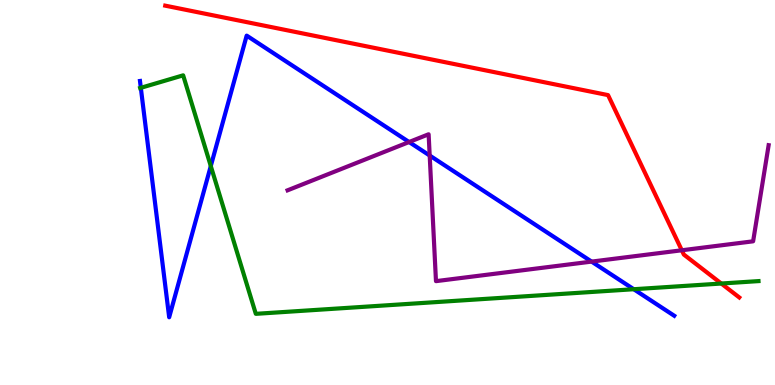[{'lines': ['blue', 'red'], 'intersections': []}, {'lines': ['green', 'red'], 'intersections': [{'x': 9.31, 'y': 2.64}]}, {'lines': ['purple', 'red'], 'intersections': [{'x': 8.8, 'y': 3.5}]}, {'lines': ['blue', 'green'], 'intersections': [{'x': 1.82, 'y': 7.72}, {'x': 2.72, 'y': 5.69}, {'x': 8.18, 'y': 2.49}]}, {'lines': ['blue', 'purple'], 'intersections': [{'x': 5.28, 'y': 6.31}, {'x': 5.54, 'y': 5.96}, {'x': 7.63, 'y': 3.21}]}, {'lines': ['green', 'purple'], 'intersections': []}]